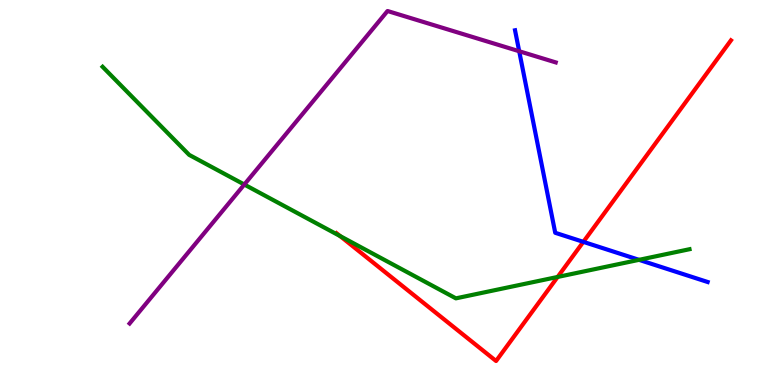[{'lines': ['blue', 'red'], 'intersections': [{'x': 7.53, 'y': 3.72}]}, {'lines': ['green', 'red'], 'intersections': [{'x': 4.39, 'y': 3.87}, {'x': 7.2, 'y': 2.81}]}, {'lines': ['purple', 'red'], 'intersections': []}, {'lines': ['blue', 'green'], 'intersections': [{'x': 8.25, 'y': 3.25}]}, {'lines': ['blue', 'purple'], 'intersections': [{'x': 6.7, 'y': 8.67}]}, {'lines': ['green', 'purple'], 'intersections': [{'x': 3.15, 'y': 5.21}]}]